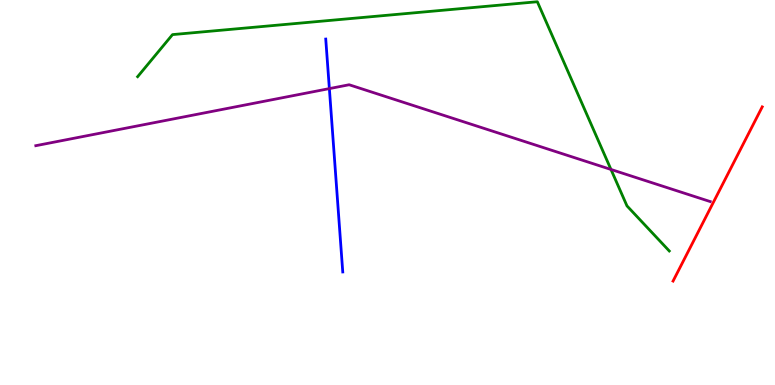[{'lines': ['blue', 'red'], 'intersections': []}, {'lines': ['green', 'red'], 'intersections': []}, {'lines': ['purple', 'red'], 'intersections': []}, {'lines': ['blue', 'green'], 'intersections': []}, {'lines': ['blue', 'purple'], 'intersections': [{'x': 4.25, 'y': 7.7}]}, {'lines': ['green', 'purple'], 'intersections': [{'x': 7.88, 'y': 5.6}]}]